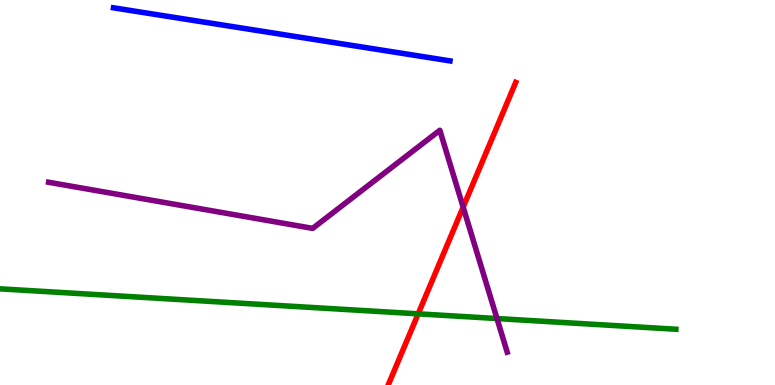[{'lines': ['blue', 'red'], 'intersections': []}, {'lines': ['green', 'red'], 'intersections': [{'x': 5.4, 'y': 1.85}]}, {'lines': ['purple', 'red'], 'intersections': [{'x': 5.98, 'y': 4.62}]}, {'lines': ['blue', 'green'], 'intersections': []}, {'lines': ['blue', 'purple'], 'intersections': []}, {'lines': ['green', 'purple'], 'intersections': [{'x': 6.41, 'y': 1.73}]}]